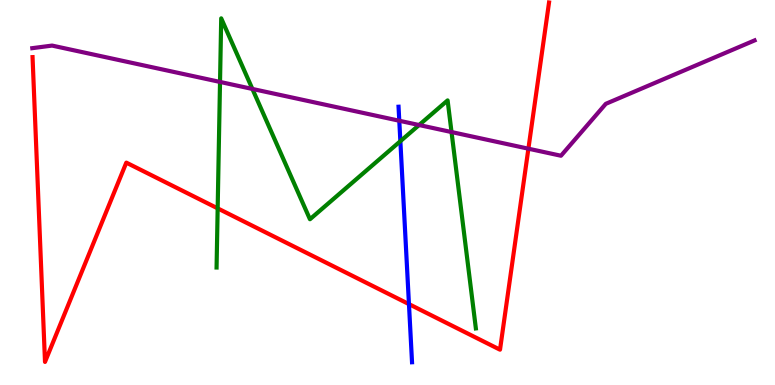[{'lines': ['blue', 'red'], 'intersections': [{'x': 5.28, 'y': 2.1}]}, {'lines': ['green', 'red'], 'intersections': [{'x': 2.81, 'y': 4.59}]}, {'lines': ['purple', 'red'], 'intersections': [{'x': 6.82, 'y': 6.14}]}, {'lines': ['blue', 'green'], 'intersections': [{'x': 5.17, 'y': 6.33}]}, {'lines': ['blue', 'purple'], 'intersections': [{'x': 5.15, 'y': 6.86}]}, {'lines': ['green', 'purple'], 'intersections': [{'x': 2.84, 'y': 7.87}, {'x': 3.26, 'y': 7.69}, {'x': 5.41, 'y': 6.75}, {'x': 5.83, 'y': 6.57}]}]